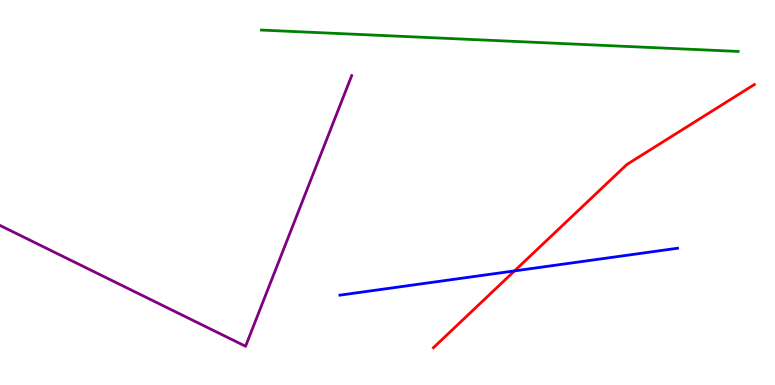[{'lines': ['blue', 'red'], 'intersections': [{'x': 6.64, 'y': 2.96}]}, {'lines': ['green', 'red'], 'intersections': []}, {'lines': ['purple', 'red'], 'intersections': []}, {'lines': ['blue', 'green'], 'intersections': []}, {'lines': ['blue', 'purple'], 'intersections': []}, {'lines': ['green', 'purple'], 'intersections': []}]